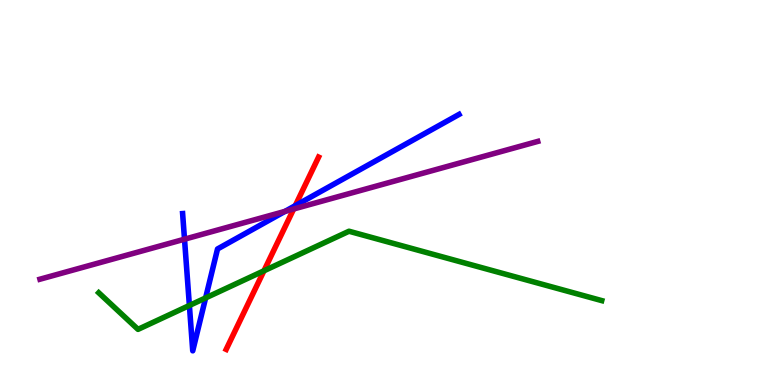[{'lines': ['blue', 'red'], 'intersections': [{'x': 3.81, 'y': 4.66}]}, {'lines': ['green', 'red'], 'intersections': [{'x': 3.41, 'y': 2.97}]}, {'lines': ['purple', 'red'], 'intersections': [{'x': 3.79, 'y': 4.57}]}, {'lines': ['blue', 'green'], 'intersections': [{'x': 2.44, 'y': 2.07}, {'x': 2.65, 'y': 2.26}]}, {'lines': ['blue', 'purple'], 'intersections': [{'x': 2.38, 'y': 3.79}, {'x': 3.68, 'y': 4.51}]}, {'lines': ['green', 'purple'], 'intersections': []}]